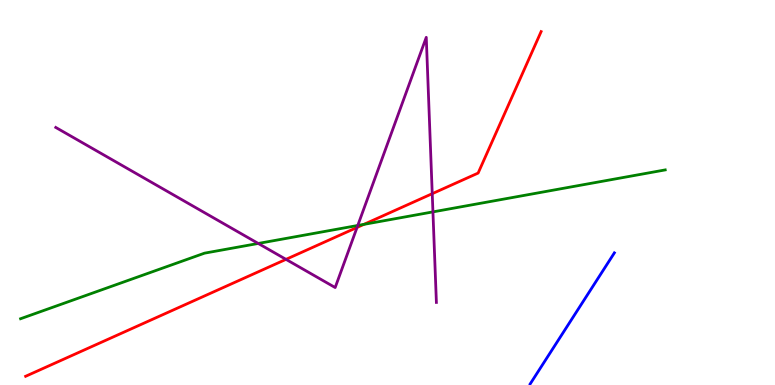[{'lines': ['blue', 'red'], 'intersections': []}, {'lines': ['green', 'red'], 'intersections': [{'x': 4.7, 'y': 4.17}]}, {'lines': ['purple', 'red'], 'intersections': [{'x': 3.69, 'y': 3.26}, {'x': 4.61, 'y': 4.09}, {'x': 5.58, 'y': 4.97}]}, {'lines': ['blue', 'green'], 'intersections': []}, {'lines': ['blue', 'purple'], 'intersections': []}, {'lines': ['green', 'purple'], 'intersections': [{'x': 3.33, 'y': 3.68}, {'x': 4.62, 'y': 4.14}, {'x': 5.59, 'y': 4.5}]}]